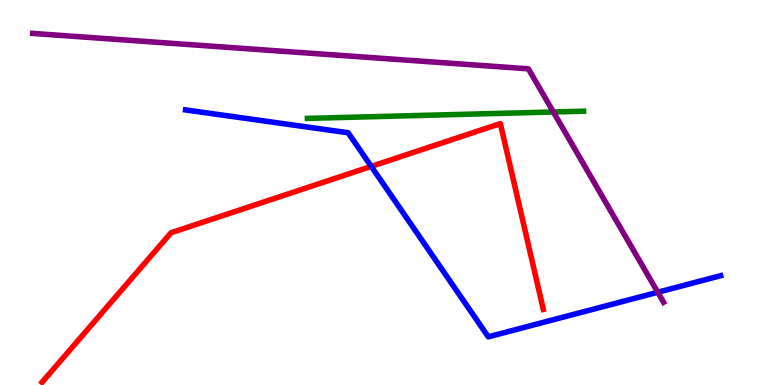[{'lines': ['blue', 'red'], 'intersections': [{'x': 4.79, 'y': 5.68}]}, {'lines': ['green', 'red'], 'intersections': []}, {'lines': ['purple', 'red'], 'intersections': []}, {'lines': ['blue', 'green'], 'intersections': []}, {'lines': ['blue', 'purple'], 'intersections': [{'x': 8.49, 'y': 2.41}]}, {'lines': ['green', 'purple'], 'intersections': [{'x': 7.14, 'y': 7.09}]}]